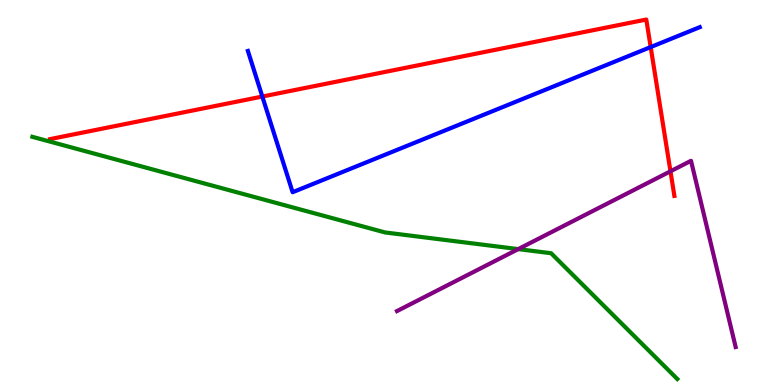[{'lines': ['blue', 'red'], 'intersections': [{'x': 3.38, 'y': 7.49}, {'x': 8.4, 'y': 8.78}]}, {'lines': ['green', 'red'], 'intersections': []}, {'lines': ['purple', 'red'], 'intersections': [{'x': 8.65, 'y': 5.55}]}, {'lines': ['blue', 'green'], 'intersections': []}, {'lines': ['blue', 'purple'], 'intersections': []}, {'lines': ['green', 'purple'], 'intersections': [{'x': 6.69, 'y': 3.53}]}]